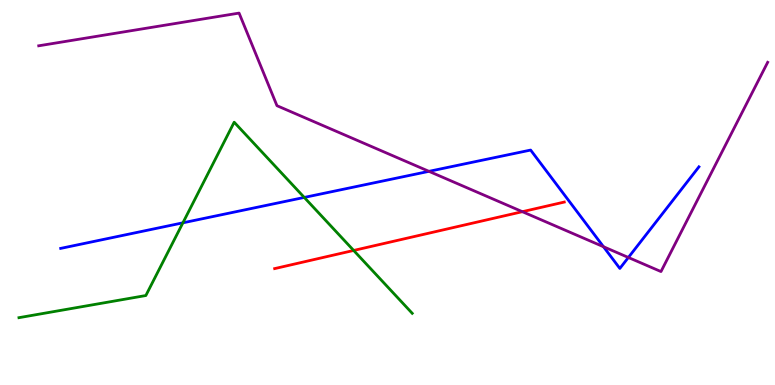[{'lines': ['blue', 'red'], 'intersections': []}, {'lines': ['green', 'red'], 'intersections': [{'x': 4.56, 'y': 3.49}]}, {'lines': ['purple', 'red'], 'intersections': [{'x': 6.74, 'y': 4.5}]}, {'lines': ['blue', 'green'], 'intersections': [{'x': 2.36, 'y': 4.21}, {'x': 3.93, 'y': 4.87}]}, {'lines': ['blue', 'purple'], 'intersections': [{'x': 5.53, 'y': 5.55}, {'x': 7.79, 'y': 3.59}, {'x': 8.11, 'y': 3.31}]}, {'lines': ['green', 'purple'], 'intersections': []}]